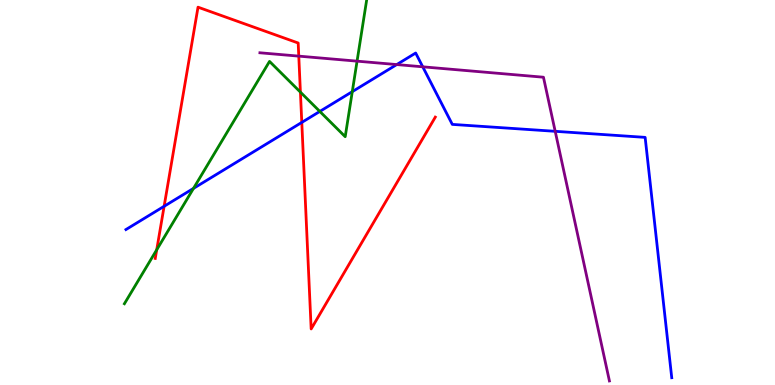[{'lines': ['blue', 'red'], 'intersections': [{'x': 2.12, 'y': 4.64}, {'x': 3.89, 'y': 6.82}]}, {'lines': ['green', 'red'], 'intersections': [{'x': 2.02, 'y': 3.51}, {'x': 3.88, 'y': 7.61}]}, {'lines': ['purple', 'red'], 'intersections': [{'x': 3.86, 'y': 8.54}]}, {'lines': ['blue', 'green'], 'intersections': [{'x': 2.5, 'y': 5.11}, {'x': 4.13, 'y': 7.11}, {'x': 4.55, 'y': 7.62}]}, {'lines': ['blue', 'purple'], 'intersections': [{'x': 5.12, 'y': 8.32}, {'x': 5.45, 'y': 8.26}, {'x': 7.16, 'y': 6.59}]}, {'lines': ['green', 'purple'], 'intersections': [{'x': 4.61, 'y': 8.41}]}]